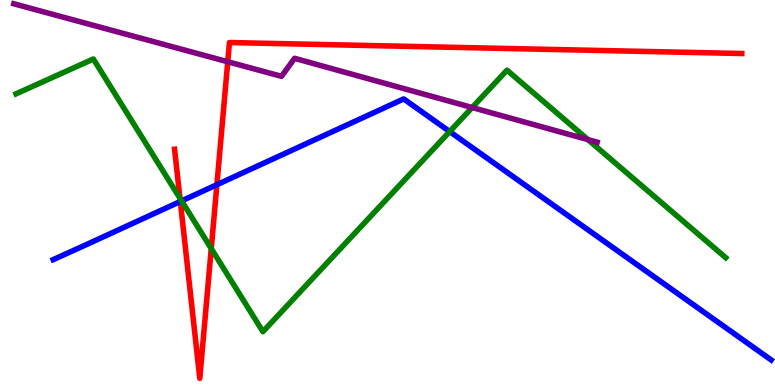[{'lines': ['blue', 'red'], 'intersections': [{'x': 2.33, 'y': 4.77}, {'x': 2.8, 'y': 5.2}]}, {'lines': ['green', 'red'], 'intersections': [{'x': 2.32, 'y': 4.85}, {'x': 2.73, 'y': 3.54}]}, {'lines': ['purple', 'red'], 'intersections': [{'x': 2.94, 'y': 8.4}]}, {'lines': ['blue', 'green'], 'intersections': [{'x': 2.34, 'y': 4.78}, {'x': 5.8, 'y': 6.58}]}, {'lines': ['blue', 'purple'], 'intersections': []}, {'lines': ['green', 'purple'], 'intersections': [{'x': 6.09, 'y': 7.21}, {'x': 7.59, 'y': 6.37}]}]